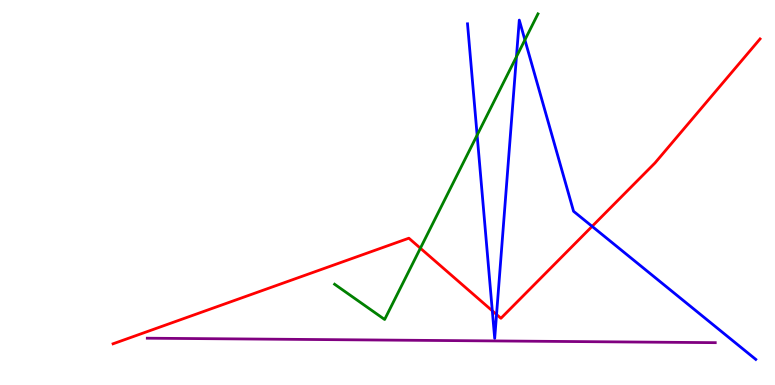[{'lines': ['blue', 'red'], 'intersections': [{'x': 6.35, 'y': 1.93}, {'x': 6.41, 'y': 1.83}, {'x': 7.64, 'y': 4.12}]}, {'lines': ['green', 'red'], 'intersections': [{'x': 5.42, 'y': 3.55}]}, {'lines': ['purple', 'red'], 'intersections': []}, {'lines': ['blue', 'green'], 'intersections': [{'x': 6.16, 'y': 6.49}, {'x': 6.66, 'y': 8.53}, {'x': 6.77, 'y': 8.96}]}, {'lines': ['blue', 'purple'], 'intersections': []}, {'lines': ['green', 'purple'], 'intersections': []}]